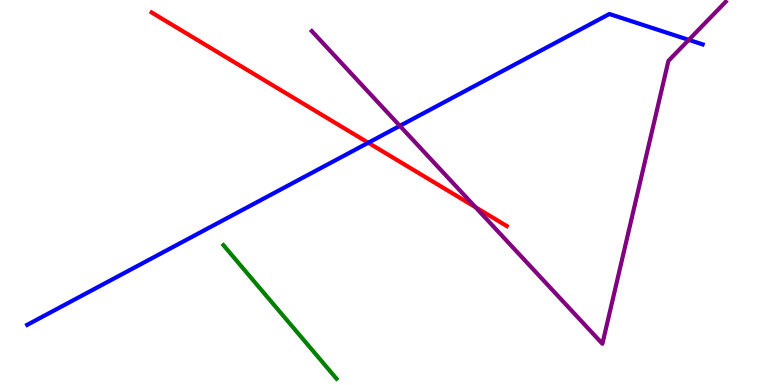[{'lines': ['blue', 'red'], 'intersections': [{'x': 4.75, 'y': 6.29}]}, {'lines': ['green', 'red'], 'intersections': []}, {'lines': ['purple', 'red'], 'intersections': [{'x': 6.13, 'y': 4.62}]}, {'lines': ['blue', 'green'], 'intersections': []}, {'lines': ['blue', 'purple'], 'intersections': [{'x': 5.16, 'y': 6.73}, {'x': 8.89, 'y': 8.96}]}, {'lines': ['green', 'purple'], 'intersections': []}]